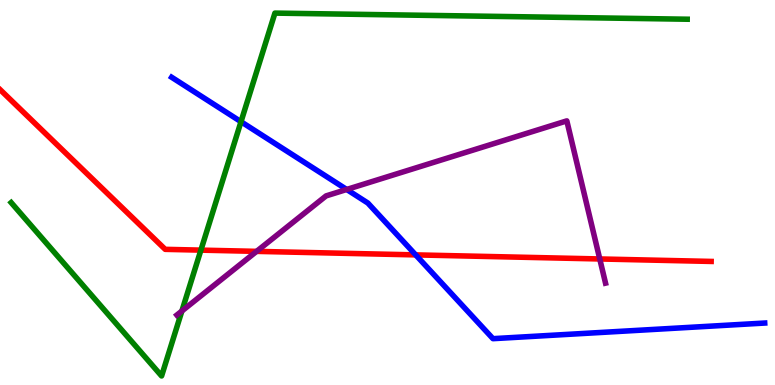[{'lines': ['blue', 'red'], 'intersections': [{'x': 5.36, 'y': 3.38}]}, {'lines': ['green', 'red'], 'intersections': [{'x': 2.59, 'y': 3.5}]}, {'lines': ['purple', 'red'], 'intersections': [{'x': 3.31, 'y': 3.47}, {'x': 7.74, 'y': 3.27}]}, {'lines': ['blue', 'green'], 'intersections': [{'x': 3.11, 'y': 6.84}]}, {'lines': ['blue', 'purple'], 'intersections': [{'x': 4.47, 'y': 5.08}]}, {'lines': ['green', 'purple'], 'intersections': [{'x': 2.35, 'y': 1.92}]}]